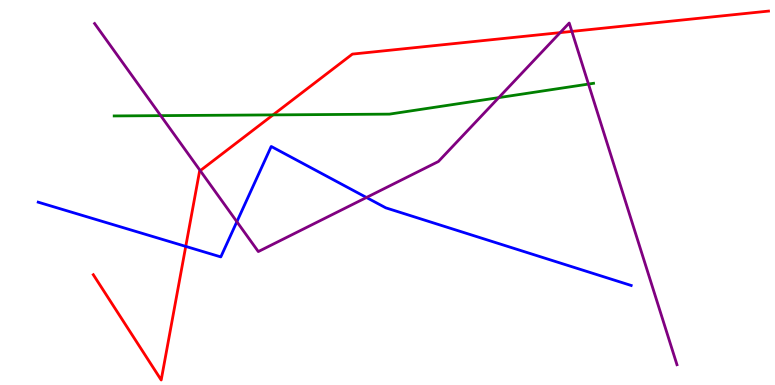[{'lines': ['blue', 'red'], 'intersections': [{'x': 2.4, 'y': 3.6}]}, {'lines': ['green', 'red'], 'intersections': [{'x': 3.52, 'y': 7.02}]}, {'lines': ['purple', 'red'], 'intersections': [{'x': 2.58, 'y': 5.57}, {'x': 7.23, 'y': 9.15}, {'x': 7.38, 'y': 9.18}]}, {'lines': ['blue', 'green'], 'intersections': []}, {'lines': ['blue', 'purple'], 'intersections': [{'x': 3.06, 'y': 4.24}, {'x': 4.73, 'y': 4.87}]}, {'lines': ['green', 'purple'], 'intersections': [{'x': 2.07, 'y': 7.0}, {'x': 6.44, 'y': 7.46}, {'x': 7.59, 'y': 7.82}]}]